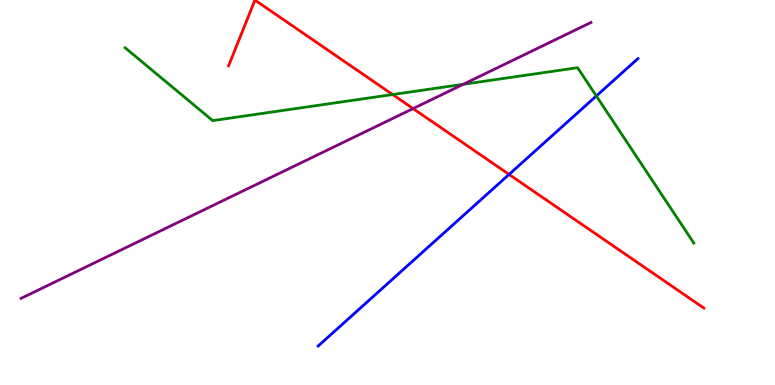[{'lines': ['blue', 'red'], 'intersections': [{'x': 6.57, 'y': 5.47}]}, {'lines': ['green', 'red'], 'intersections': [{'x': 5.07, 'y': 7.54}]}, {'lines': ['purple', 'red'], 'intersections': [{'x': 5.33, 'y': 7.18}]}, {'lines': ['blue', 'green'], 'intersections': [{'x': 7.69, 'y': 7.51}]}, {'lines': ['blue', 'purple'], 'intersections': []}, {'lines': ['green', 'purple'], 'intersections': [{'x': 5.98, 'y': 7.81}]}]